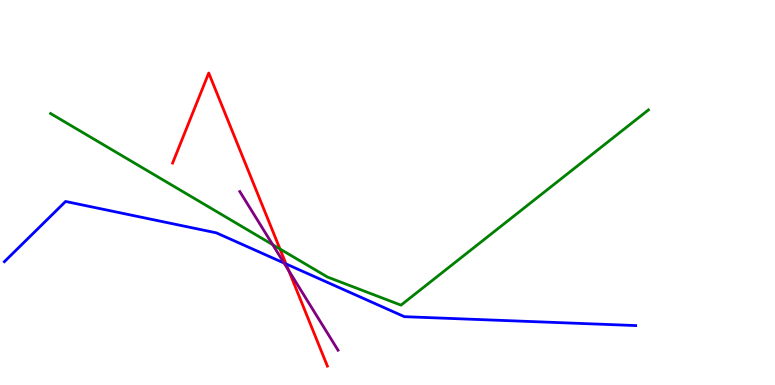[{'lines': ['blue', 'red'], 'intersections': [{'x': 3.69, 'y': 3.14}]}, {'lines': ['green', 'red'], 'intersections': [{'x': 3.61, 'y': 3.53}]}, {'lines': ['purple', 'red'], 'intersections': [{'x': 3.73, 'y': 2.97}]}, {'lines': ['blue', 'green'], 'intersections': []}, {'lines': ['blue', 'purple'], 'intersections': [{'x': 3.67, 'y': 3.17}]}, {'lines': ['green', 'purple'], 'intersections': [{'x': 3.52, 'y': 3.64}]}]